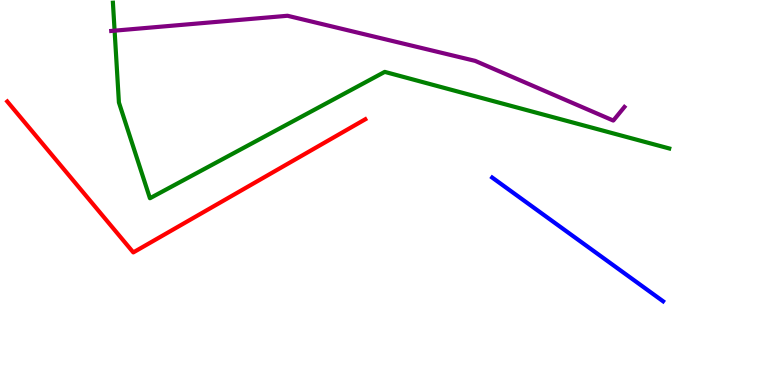[{'lines': ['blue', 'red'], 'intersections': []}, {'lines': ['green', 'red'], 'intersections': []}, {'lines': ['purple', 'red'], 'intersections': []}, {'lines': ['blue', 'green'], 'intersections': []}, {'lines': ['blue', 'purple'], 'intersections': []}, {'lines': ['green', 'purple'], 'intersections': [{'x': 1.48, 'y': 9.2}]}]